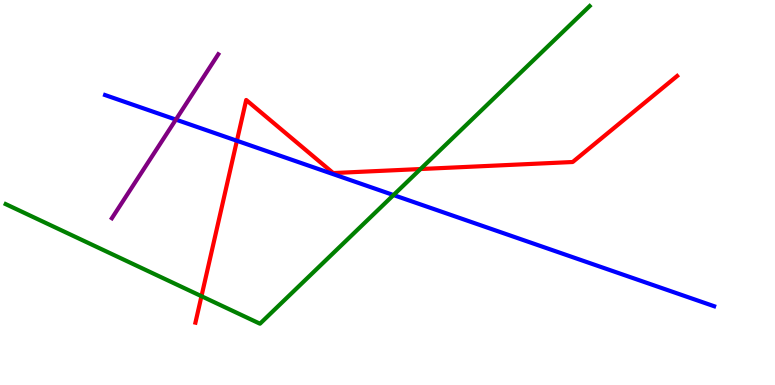[{'lines': ['blue', 'red'], 'intersections': [{'x': 3.06, 'y': 6.34}]}, {'lines': ['green', 'red'], 'intersections': [{'x': 2.6, 'y': 2.31}, {'x': 5.43, 'y': 5.61}]}, {'lines': ['purple', 'red'], 'intersections': []}, {'lines': ['blue', 'green'], 'intersections': [{'x': 5.08, 'y': 4.93}]}, {'lines': ['blue', 'purple'], 'intersections': [{'x': 2.27, 'y': 6.89}]}, {'lines': ['green', 'purple'], 'intersections': []}]